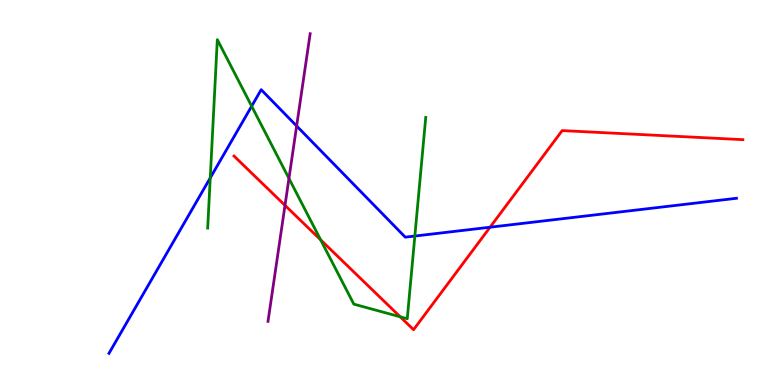[{'lines': ['blue', 'red'], 'intersections': [{'x': 6.32, 'y': 4.1}]}, {'lines': ['green', 'red'], 'intersections': [{'x': 4.14, 'y': 3.77}, {'x': 5.16, 'y': 1.77}]}, {'lines': ['purple', 'red'], 'intersections': [{'x': 3.68, 'y': 4.67}]}, {'lines': ['blue', 'green'], 'intersections': [{'x': 2.71, 'y': 5.38}, {'x': 3.25, 'y': 7.24}, {'x': 5.35, 'y': 3.87}]}, {'lines': ['blue', 'purple'], 'intersections': [{'x': 3.83, 'y': 6.73}]}, {'lines': ['green', 'purple'], 'intersections': [{'x': 3.73, 'y': 5.37}]}]